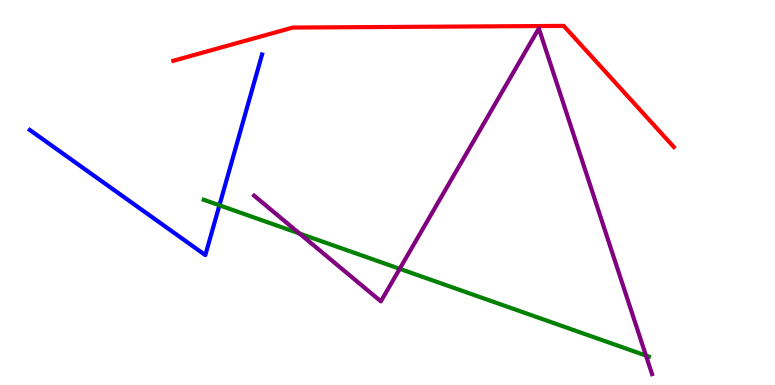[{'lines': ['blue', 'red'], 'intersections': []}, {'lines': ['green', 'red'], 'intersections': []}, {'lines': ['purple', 'red'], 'intersections': []}, {'lines': ['blue', 'green'], 'intersections': [{'x': 2.83, 'y': 4.67}]}, {'lines': ['blue', 'purple'], 'intersections': []}, {'lines': ['green', 'purple'], 'intersections': [{'x': 3.86, 'y': 3.94}, {'x': 5.16, 'y': 3.02}, {'x': 8.33, 'y': 0.765}]}]